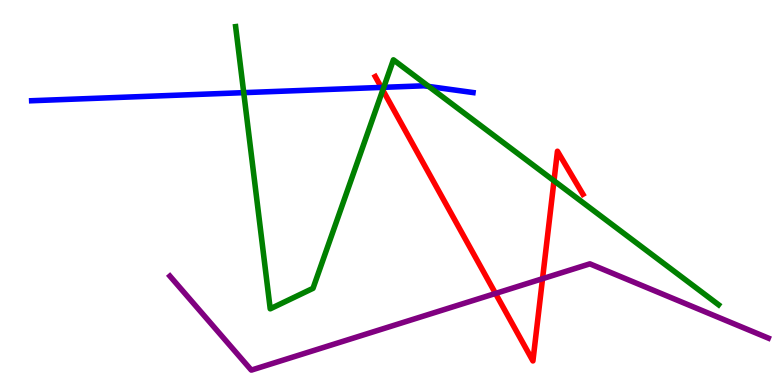[{'lines': ['blue', 'red'], 'intersections': [{'x': 4.92, 'y': 7.73}]}, {'lines': ['green', 'red'], 'intersections': [{'x': 4.94, 'y': 7.66}, {'x': 7.15, 'y': 5.3}]}, {'lines': ['purple', 'red'], 'intersections': [{'x': 6.39, 'y': 2.38}, {'x': 7.0, 'y': 2.76}]}, {'lines': ['blue', 'green'], 'intersections': [{'x': 3.14, 'y': 7.59}, {'x': 4.95, 'y': 7.73}, {'x': 5.53, 'y': 7.75}]}, {'lines': ['blue', 'purple'], 'intersections': []}, {'lines': ['green', 'purple'], 'intersections': []}]